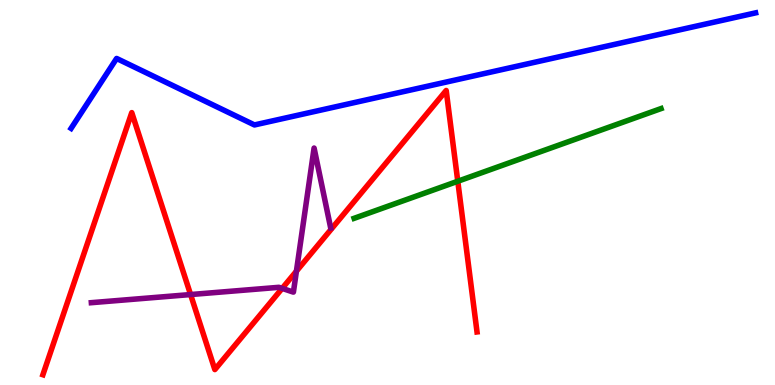[{'lines': ['blue', 'red'], 'intersections': []}, {'lines': ['green', 'red'], 'intersections': [{'x': 5.91, 'y': 5.29}]}, {'lines': ['purple', 'red'], 'intersections': [{'x': 2.46, 'y': 2.35}, {'x': 3.64, 'y': 2.51}, {'x': 3.82, 'y': 2.96}]}, {'lines': ['blue', 'green'], 'intersections': []}, {'lines': ['blue', 'purple'], 'intersections': []}, {'lines': ['green', 'purple'], 'intersections': []}]